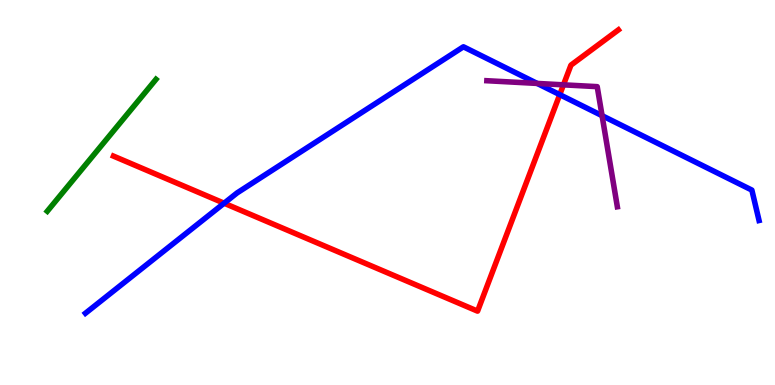[{'lines': ['blue', 'red'], 'intersections': [{'x': 2.89, 'y': 4.72}, {'x': 7.22, 'y': 7.54}]}, {'lines': ['green', 'red'], 'intersections': []}, {'lines': ['purple', 'red'], 'intersections': [{'x': 7.27, 'y': 7.8}]}, {'lines': ['blue', 'green'], 'intersections': []}, {'lines': ['blue', 'purple'], 'intersections': [{'x': 6.93, 'y': 7.83}, {'x': 7.77, 'y': 7.0}]}, {'lines': ['green', 'purple'], 'intersections': []}]